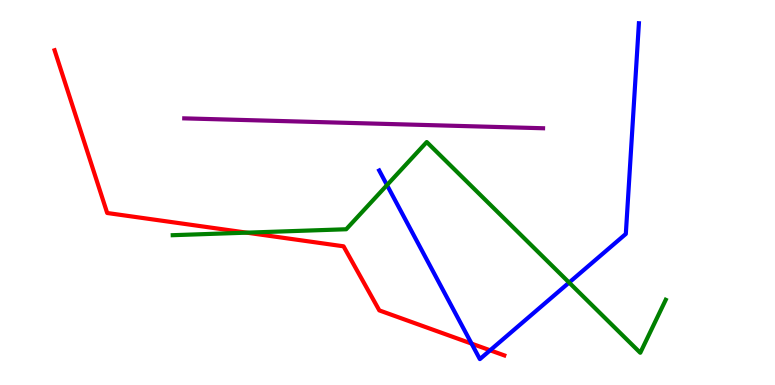[{'lines': ['blue', 'red'], 'intersections': [{'x': 6.08, 'y': 1.07}, {'x': 6.32, 'y': 0.901}]}, {'lines': ['green', 'red'], 'intersections': [{'x': 3.18, 'y': 3.96}]}, {'lines': ['purple', 'red'], 'intersections': []}, {'lines': ['blue', 'green'], 'intersections': [{'x': 4.99, 'y': 5.19}, {'x': 7.34, 'y': 2.66}]}, {'lines': ['blue', 'purple'], 'intersections': []}, {'lines': ['green', 'purple'], 'intersections': []}]